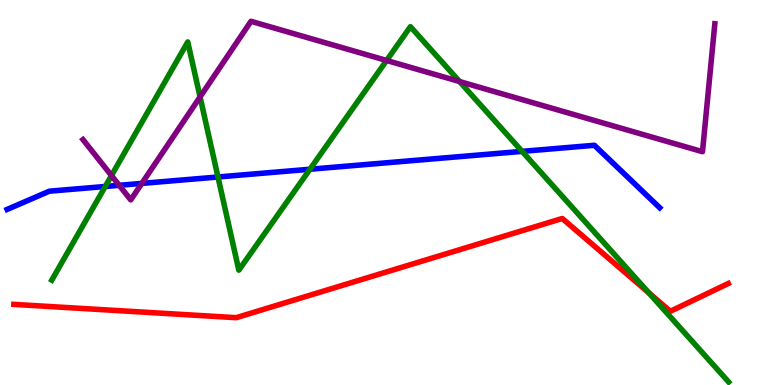[{'lines': ['blue', 'red'], 'intersections': []}, {'lines': ['green', 'red'], 'intersections': [{'x': 8.37, 'y': 2.4}]}, {'lines': ['purple', 'red'], 'intersections': []}, {'lines': ['blue', 'green'], 'intersections': [{'x': 1.36, 'y': 5.16}, {'x': 2.81, 'y': 5.4}, {'x': 4.0, 'y': 5.6}, {'x': 6.74, 'y': 6.07}]}, {'lines': ['blue', 'purple'], 'intersections': [{'x': 1.54, 'y': 5.19}, {'x': 1.83, 'y': 5.24}]}, {'lines': ['green', 'purple'], 'intersections': [{'x': 1.44, 'y': 5.44}, {'x': 2.58, 'y': 7.48}, {'x': 4.99, 'y': 8.43}, {'x': 5.93, 'y': 7.88}]}]